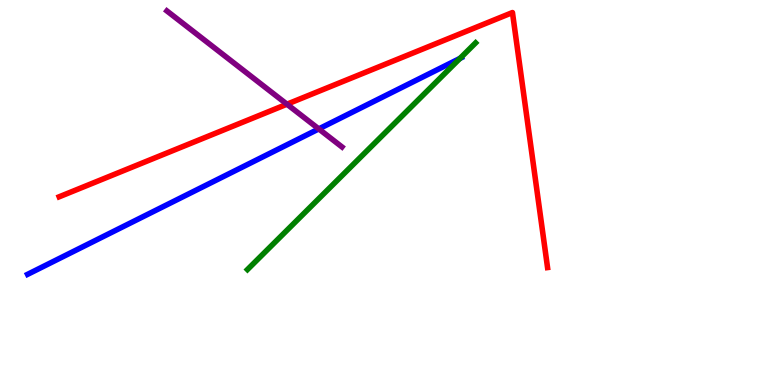[{'lines': ['blue', 'red'], 'intersections': []}, {'lines': ['green', 'red'], 'intersections': []}, {'lines': ['purple', 'red'], 'intersections': [{'x': 3.7, 'y': 7.29}]}, {'lines': ['blue', 'green'], 'intersections': [{'x': 5.94, 'y': 8.48}]}, {'lines': ['blue', 'purple'], 'intersections': [{'x': 4.11, 'y': 6.65}]}, {'lines': ['green', 'purple'], 'intersections': []}]